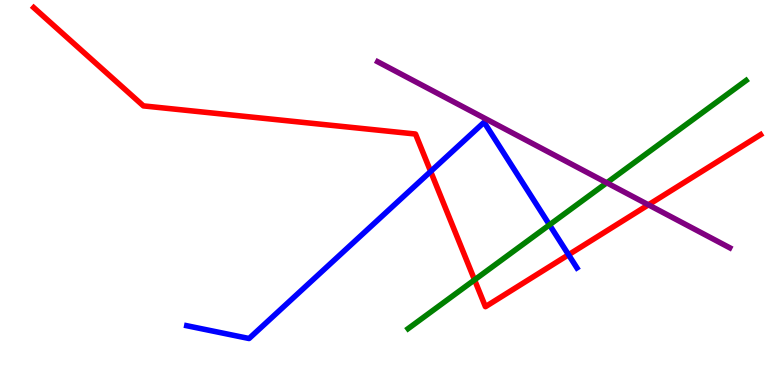[{'lines': ['blue', 'red'], 'intersections': [{'x': 5.56, 'y': 5.55}, {'x': 7.34, 'y': 3.38}]}, {'lines': ['green', 'red'], 'intersections': [{'x': 6.12, 'y': 2.73}]}, {'lines': ['purple', 'red'], 'intersections': [{'x': 8.37, 'y': 4.68}]}, {'lines': ['blue', 'green'], 'intersections': [{'x': 7.09, 'y': 4.16}]}, {'lines': ['blue', 'purple'], 'intersections': []}, {'lines': ['green', 'purple'], 'intersections': [{'x': 7.83, 'y': 5.25}]}]